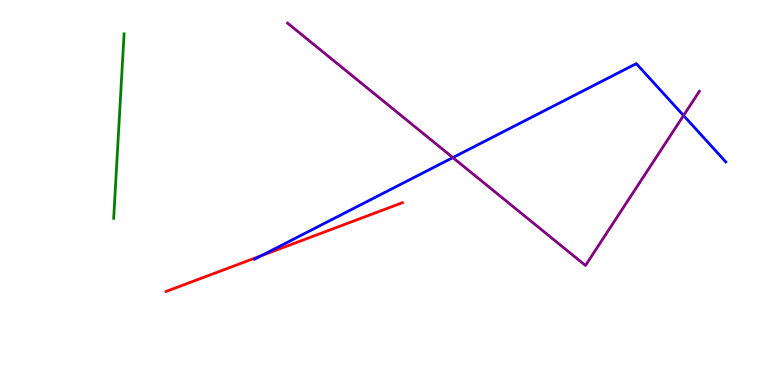[{'lines': ['blue', 'red'], 'intersections': [{'x': 3.37, 'y': 3.36}]}, {'lines': ['green', 'red'], 'intersections': []}, {'lines': ['purple', 'red'], 'intersections': []}, {'lines': ['blue', 'green'], 'intersections': []}, {'lines': ['blue', 'purple'], 'intersections': [{'x': 5.84, 'y': 5.91}, {'x': 8.82, 'y': 7.0}]}, {'lines': ['green', 'purple'], 'intersections': []}]